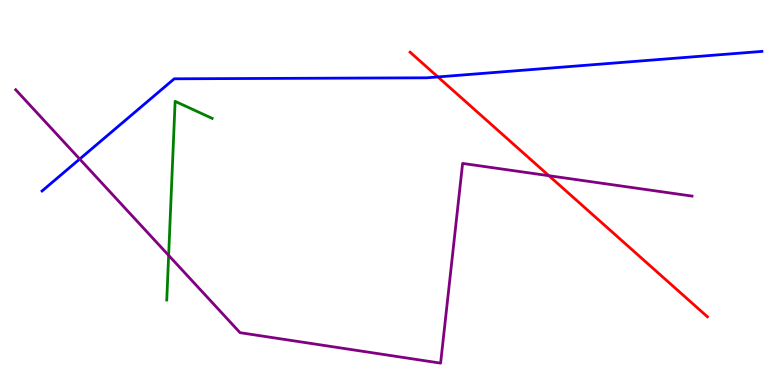[{'lines': ['blue', 'red'], 'intersections': [{'x': 5.65, 'y': 8.0}]}, {'lines': ['green', 'red'], 'intersections': []}, {'lines': ['purple', 'red'], 'intersections': [{'x': 7.08, 'y': 5.44}]}, {'lines': ['blue', 'green'], 'intersections': []}, {'lines': ['blue', 'purple'], 'intersections': [{'x': 1.03, 'y': 5.87}]}, {'lines': ['green', 'purple'], 'intersections': [{'x': 2.18, 'y': 3.37}]}]